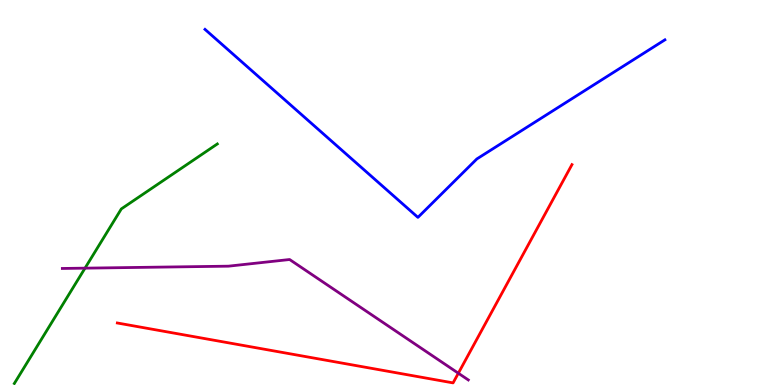[{'lines': ['blue', 'red'], 'intersections': []}, {'lines': ['green', 'red'], 'intersections': []}, {'lines': ['purple', 'red'], 'intersections': [{'x': 5.91, 'y': 0.306}]}, {'lines': ['blue', 'green'], 'intersections': []}, {'lines': ['blue', 'purple'], 'intersections': []}, {'lines': ['green', 'purple'], 'intersections': [{'x': 1.1, 'y': 3.03}]}]